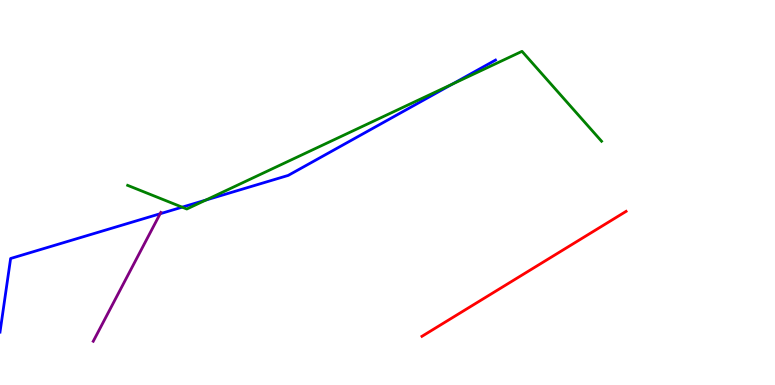[{'lines': ['blue', 'red'], 'intersections': []}, {'lines': ['green', 'red'], 'intersections': []}, {'lines': ['purple', 'red'], 'intersections': []}, {'lines': ['blue', 'green'], 'intersections': [{'x': 2.35, 'y': 4.62}, {'x': 2.65, 'y': 4.8}, {'x': 5.84, 'y': 7.81}]}, {'lines': ['blue', 'purple'], 'intersections': [{'x': 2.07, 'y': 4.45}]}, {'lines': ['green', 'purple'], 'intersections': []}]